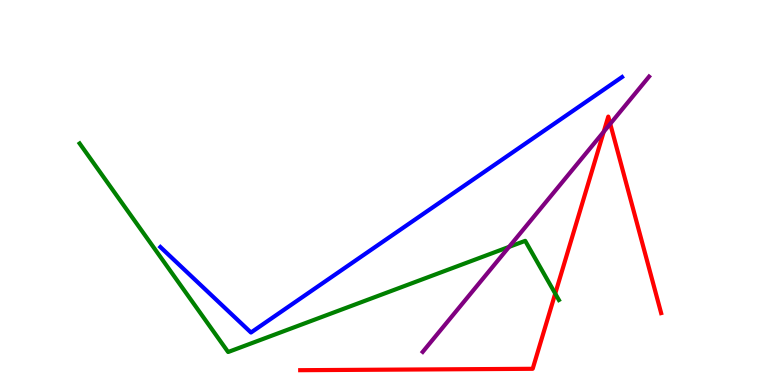[{'lines': ['blue', 'red'], 'intersections': []}, {'lines': ['green', 'red'], 'intersections': [{'x': 7.16, 'y': 2.37}]}, {'lines': ['purple', 'red'], 'intersections': [{'x': 7.79, 'y': 6.58}, {'x': 7.87, 'y': 6.78}]}, {'lines': ['blue', 'green'], 'intersections': []}, {'lines': ['blue', 'purple'], 'intersections': []}, {'lines': ['green', 'purple'], 'intersections': [{'x': 6.57, 'y': 3.59}]}]